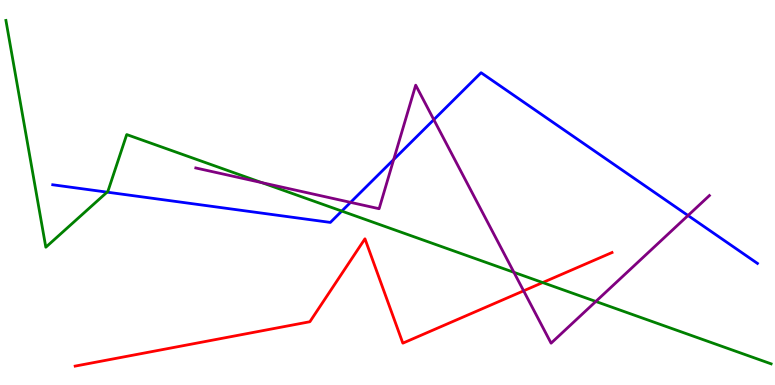[{'lines': ['blue', 'red'], 'intersections': []}, {'lines': ['green', 'red'], 'intersections': [{'x': 7.0, 'y': 2.66}]}, {'lines': ['purple', 'red'], 'intersections': [{'x': 6.76, 'y': 2.45}]}, {'lines': ['blue', 'green'], 'intersections': [{'x': 1.38, 'y': 5.01}, {'x': 4.41, 'y': 4.52}]}, {'lines': ['blue', 'purple'], 'intersections': [{'x': 4.52, 'y': 4.74}, {'x': 5.08, 'y': 5.86}, {'x': 5.6, 'y': 6.89}, {'x': 8.88, 'y': 4.4}]}, {'lines': ['green', 'purple'], 'intersections': [{'x': 3.38, 'y': 5.26}, {'x': 6.63, 'y': 2.93}, {'x': 7.69, 'y': 2.17}]}]